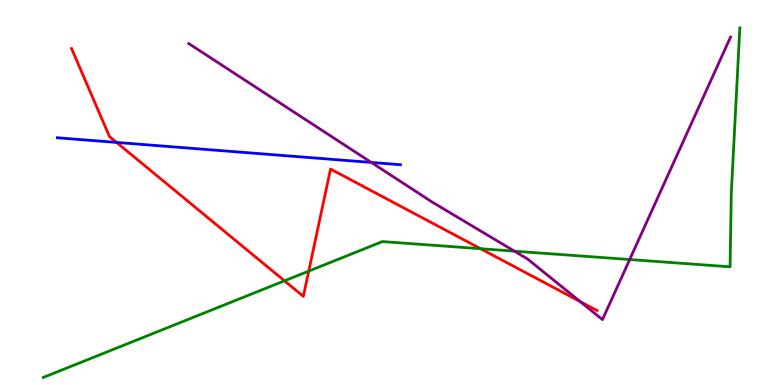[{'lines': ['blue', 'red'], 'intersections': [{'x': 1.5, 'y': 6.3}]}, {'lines': ['green', 'red'], 'intersections': [{'x': 3.67, 'y': 2.71}, {'x': 3.98, 'y': 2.96}, {'x': 6.2, 'y': 3.54}]}, {'lines': ['purple', 'red'], 'intersections': [{'x': 7.49, 'y': 2.17}]}, {'lines': ['blue', 'green'], 'intersections': []}, {'lines': ['blue', 'purple'], 'intersections': [{'x': 4.79, 'y': 5.78}]}, {'lines': ['green', 'purple'], 'intersections': [{'x': 6.64, 'y': 3.48}, {'x': 8.13, 'y': 3.26}]}]